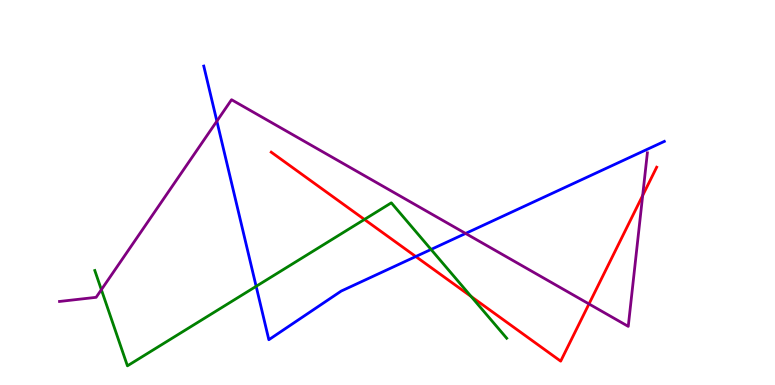[{'lines': ['blue', 'red'], 'intersections': [{'x': 5.36, 'y': 3.34}]}, {'lines': ['green', 'red'], 'intersections': [{'x': 4.7, 'y': 4.3}, {'x': 6.08, 'y': 2.3}]}, {'lines': ['purple', 'red'], 'intersections': [{'x': 7.6, 'y': 2.11}, {'x': 8.29, 'y': 4.92}]}, {'lines': ['blue', 'green'], 'intersections': [{'x': 3.31, 'y': 2.56}, {'x': 5.56, 'y': 3.52}]}, {'lines': ['blue', 'purple'], 'intersections': [{'x': 2.8, 'y': 6.85}, {'x': 6.01, 'y': 3.94}]}, {'lines': ['green', 'purple'], 'intersections': [{'x': 1.31, 'y': 2.48}]}]